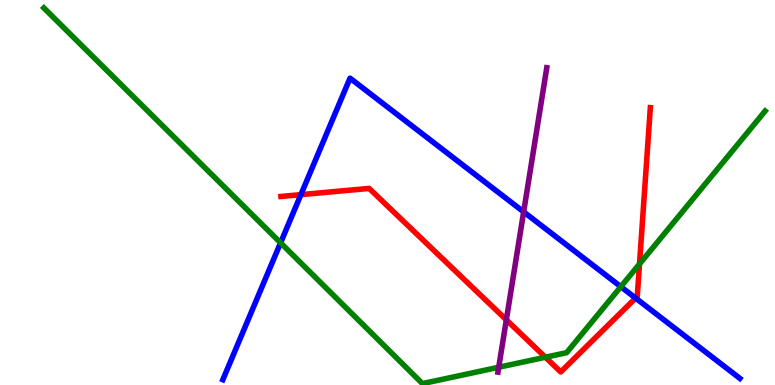[{'lines': ['blue', 'red'], 'intersections': [{'x': 3.88, 'y': 4.94}, {'x': 8.2, 'y': 2.26}]}, {'lines': ['green', 'red'], 'intersections': [{'x': 7.04, 'y': 0.721}, {'x': 8.25, 'y': 3.14}]}, {'lines': ['purple', 'red'], 'intersections': [{'x': 6.53, 'y': 1.69}]}, {'lines': ['blue', 'green'], 'intersections': [{'x': 3.62, 'y': 3.69}, {'x': 8.01, 'y': 2.55}]}, {'lines': ['blue', 'purple'], 'intersections': [{'x': 6.76, 'y': 4.5}]}, {'lines': ['green', 'purple'], 'intersections': [{'x': 6.44, 'y': 0.461}]}]